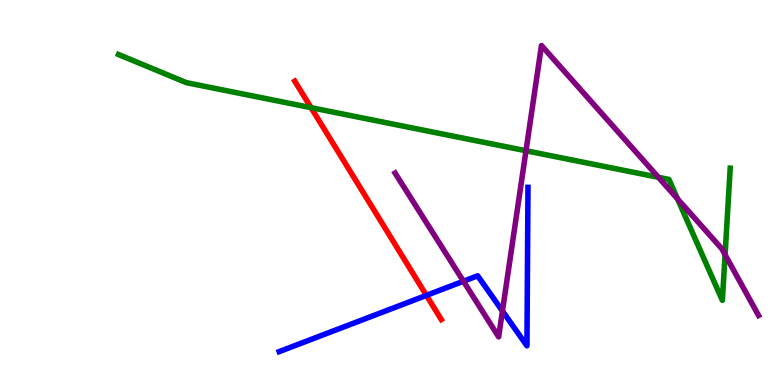[{'lines': ['blue', 'red'], 'intersections': [{'x': 5.5, 'y': 2.33}]}, {'lines': ['green', 'red'], 'intersections': [{'x': 4.01, 'y': 7.2}]}, {'lines': ['purple', 'red'], 'intersections': []}, {'lines': ['blue', 'green'], 'intersections': []}, {'lines': ['blue', 'purple'], 'intersections': [{'x': 5.98, 'y': 2.7}, {'x': 6.48, 'y': 1.92}]}, {'lines': ['green', 'purple'], 'intersections': [{'x': 6.79, 'y': 6.08}, {'x': 8.5, 'y': 5.39}, {'x': 8.74, 'y': 4.84}, {'x': 9.36, 'y': 3.38}]}]